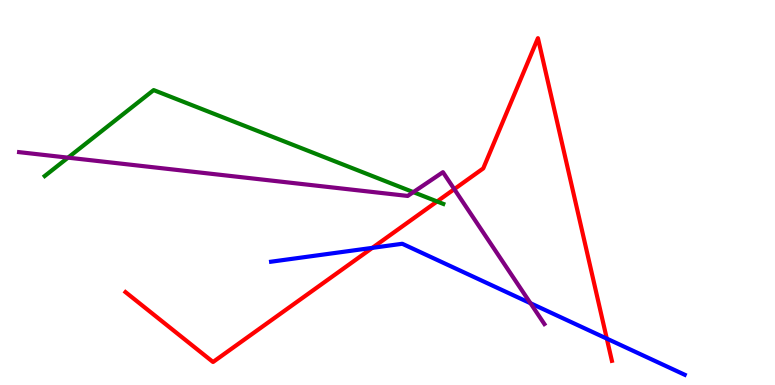[{'lines': ['blue', 'red'], 'intersections': [{'x': 4.8, 'y': 3.56}, {'x': 7.83, 'y': 1.2}]}, {'lines': ['green', 'red'], 'intersections': [{'x': 5.64, 'y': 4.77}]}, {'lines': ['purple', 'red'], 'intersections': [{'x': 5.86, 'y': 5.09}]}, {'lines': ['blue', 'green'], 'intersections': []}, {'lines': ['blue', 'purple'], 'intersections': [{'x': 6.84, 'y': 2.12}]}, {'lines': ['green', 'purple'], 'intersections': [{'x': 0.878, 'y': 5.91}, {'x': 5.33, 'y': 5.01}]}]